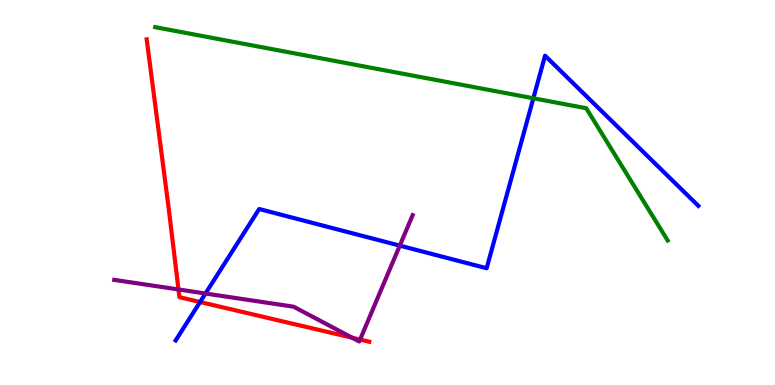[{'lines': ['blue', 'red'], 'intersections': [{'x': 2.58, 'y': 2.16}]}, {'lines': ['green', 'red'], 'intersections': []}, {'lines': ['purple', 'red'], 'intersections': [{'x': 2.3, 'y': 2.48}, {'x': 4.54, 'y': 1.23}, {'x': 4.65, 'y': 1.18}]}, {'lines': ['blue', 'green'], 'intersections': [{'x': 6.88, 'y': 7.45}]}, {'lines': ['blue', 'purple'], 'intersections': [{'x': 2.65, 'y': 2.38}, {'x': 5.16, 'y': 3.62}]}, {'lines': ['green', 'purple'], 'intersections': []}]